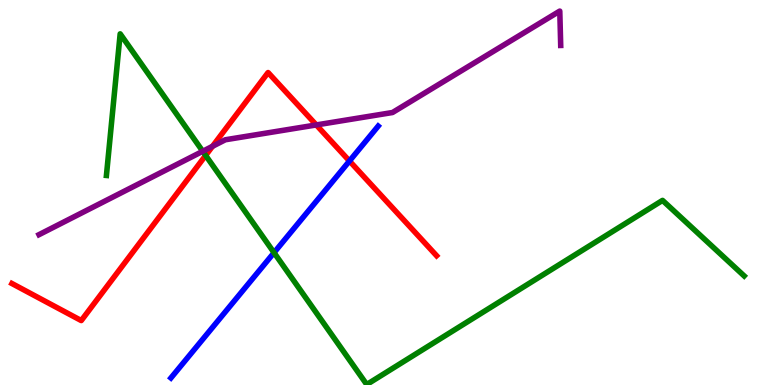[{'lines': ['blue', 'red'], 'intersections': [{'x': 4.51, 'y': 5.82}]}, {'lines': ['green', 'red'], 'intersections': [{'x': 2.65, 'y': 5.96}]}, {'lines': ['purple', 'red'], 'intersections': [{'x': 2.74, 'y': 6.2}, {'x': 4.08, 'y': 6.75}]}, {'lines': ['blue', 'green'], 'intersections': [{'x': 3.54, 'y': 3.44}]}, {'lines': ['blue', 'purple'], 'intersections': []}, {'lines': ['green', 'purple'], 'intersections': [{'x': 2.62, 'y': 6.07}]}]